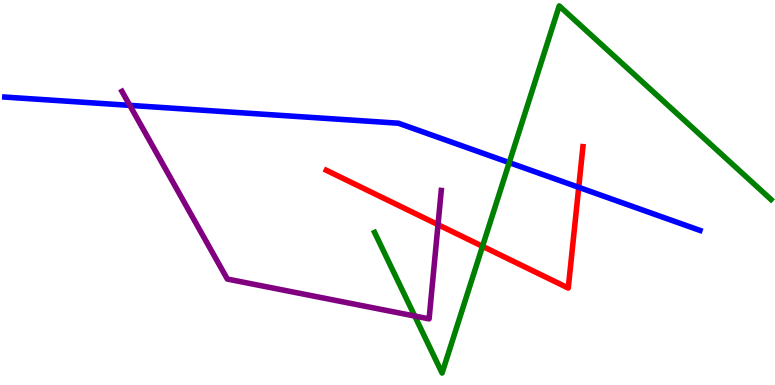[{'lines': ['blue', 'red'], 'intersections': [{'x': 7.47, 'y': 5.13}]}, {'lines': ['green', 'red'], 'intersections': [{'x': 6.23, 'y': 3.6}]}, {'lines': ['purple', 'red'], 'intersections': [{'x': 5.65, 'y': 4.16}]}, {'lines': ['blue', 'green'], 'intersections': [{'x': 6.57, 'y': 5.78}]}, {'lines': ['blue', 'purple'], 'intersections': [{'x': 1.67, 'y': 7.26}]}, {'lines': ['green', 'purple'], 'intersections': [{'x': 5.35, 'y': 1.79}]}]